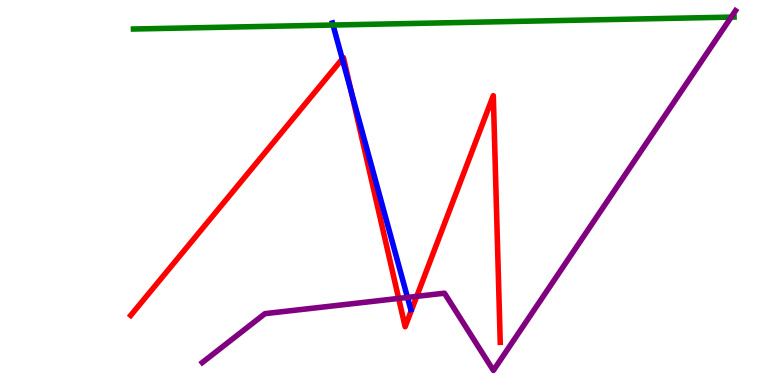[{'lines': ['blue', 'red'], 'intersections': [{'x': 4.42, 'y': 8.47}, {'x': 4.53, 'y': 7.62}]}, {'lines': ['green', 'red'], 'intersections': []}, {'lines': ['purple', 'red'], 'intersections': [{'x': 5.14, 'y': 2.25}, {'x': 5.38, 'y': 2.3}]}, {'lines': ['blue', 'green'], 'intersections': [{'x': 4.3, 'y': 9.35}]}, {'lines': ['blue', 'purple'], 'intersections': [{'x': 5.26, 'y': 2.27}]}, {'lines': ['green', 'purple'], 'intersections': [{'x': 9.43, 'y': 9.56}]}]